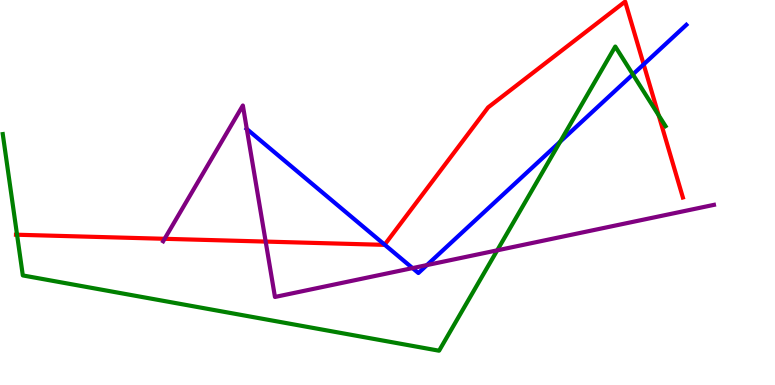[{'lines': ['blue', 'red'], 'intersections': [{'x': 4.96, 'y': 3.64}, {'x': 8.31, 'y': 8.33}]}, {'lines': ['green', 'red'], 'intersections': [{'x': 0.22, 'y': 3.9}, {'x': 8.5, 'y': 7.01}]}, {'lines': ['purple', 'red'], 'intersections': [{'x': 2.12, 'y': 3.8}, {'x': 3.43, 'y': 3.73}]}, {'lines': ['blue', 'green'], 'intersections': [{'x': 7.23, 'y': 6.32}, {'x': 8.17, 'y': 8.07}]}, {'lines': ['blue', 'purple'], 'intersections': [{'x': 3.18, 'y': 6.65}, {'x': 5.32, 'y': 3.04}, {'x': 5.51, 'y': 3.11}]}, {'lines': ['green', 'purple'], 'intersections': [{'x': 6.42, 'y': 3.5}]}]